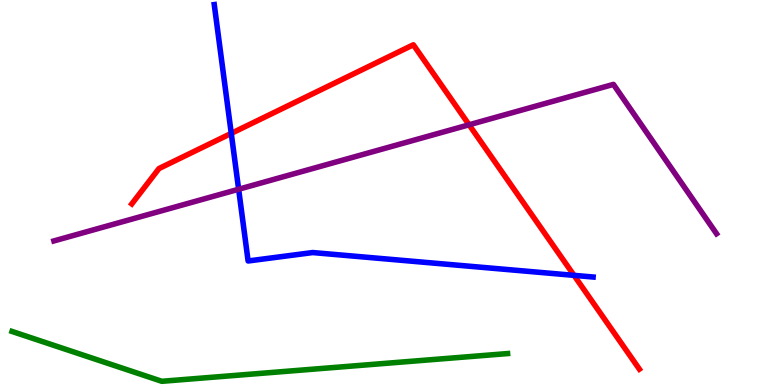[{'lines': ['blue', 'red'], 'intersections': [{'x': 2.98, 'y': 6.54}, {'x': 7.41, 'y': 2.85}]}, {'lines': ['green', 'red'], 'intersections': []}, {'lines': ['purple', 'red'], 'intersections': [{'x': 6.05, 'y': 6.76}]}, {'lines': ['blue', 'green'], 'intersections': []}, {'lines': ['blue', 'purple'], 'intersections': [{'x': 3.08, 'y': 5.08}]}, {'lines': ['green', 'purple'], 'intersections': []}]